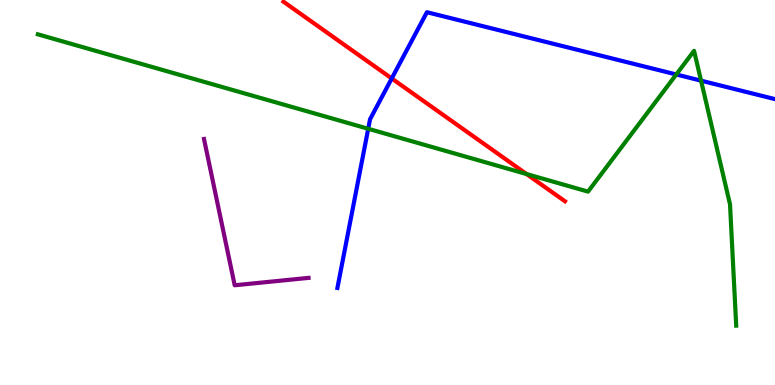[{'lines': ['blue', 'red'], 'intersections': [{'x': 5.05, 'y': 7.96}]}, {'lines': ['green', 'red'], 'intersections': [{'x': 6.79, 'y': 5.48}]}, {'lines': ['purple', 'red'], 'intersections': []}, {'lines': ['blue', 'green'], 'intersections': [{'x': 4.75, 'y': 6.66}, {'x': 8.73, 'y': 8.07}, {'x': 9.05, 'y': 7.9}]}, {'lines': ['blue', 'purple'], 'intersections': []}, {'lines': ['green', 'purple'], 'intersections': []}]